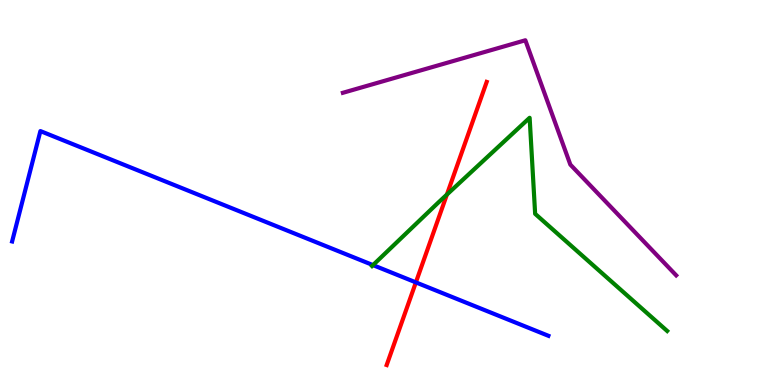[{'lines': ['blue', 'red'], 'intersections': [{'x': 5.37, 'y': 2.67}]}, {'lines': ['green', 'red'], 'intersections': [{'x': 5.77, 'y': 4.95}]}, {'lines': ['purple', 'red'], 'intersections': []}, {'lines': ['blue', 'green'], 'intersections': [{'x': 4.81, 'y': 3.11}]}, {'lines': ['blue', 'purple'], 'intersections': []}, {'lines': ['green', 'purple'], 'intersections': []}]